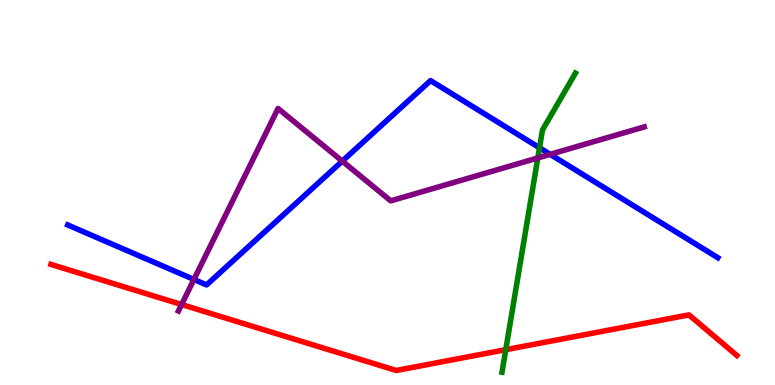[{'lines': ['blue', 'red'], 'intersections': []}, {'lines': ['green', 'red'], 'intersections': [{'x': 6.53, 'y': 0.917}]}, {'lines': ['purple', 'red'], 'intersections': [{'x': 2.34, 'y': 2.09}]}, {'lines': ['blue', 'green'], 'intersections': [{'x': 6.96, 'y': 6.16}]}, {'lines': ['blue', 'purple'], 'intersections': [{'x': 2.5, 'y': 2.74}, {'x': 4.42, 'y': 5.81}, {'x': 7.1, 'y': 5.99}]}, {'lines': ['green', 'purple'], 'intersections': [{'x': 6.94, 'y': 5.9}]}]